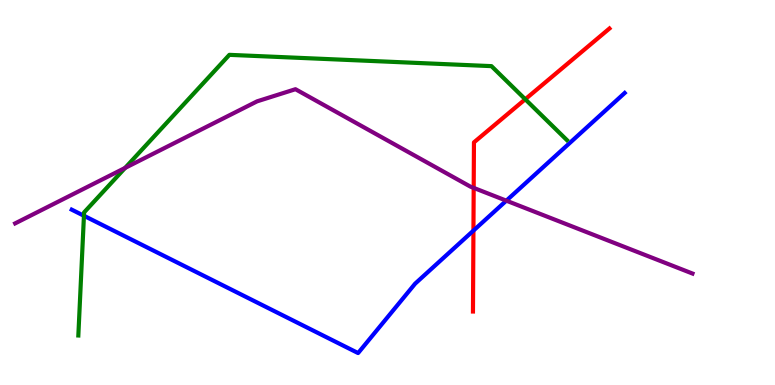[{'lines': ['blue', 'red'], 'intersections': [{'x': 6.11, 'y': 4.01}]}, {'lines': ['green', 'red'], 'intersections': [{'x': 6.78, 'y': 7.42}]}, {'lines': ['purple', 'red'], 'intersections': [{'x': 6.11, 'y': 5.12}]}, {'lines': ['blue', 'green'], 'intersections': [{'x': 1.08, 'y': 4.4}]}, {'lines': ['blue', 'purple'], 'intersections': [{'x': 6.53, 'y': 4.79}]}, {'lines': ['green', 'purple'], 'intersections': [{'x': 1.61, 'y': 5.64}]}]